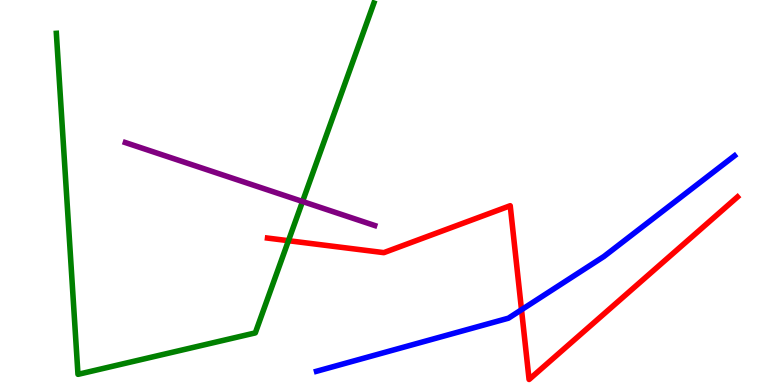[{'lines': ['blue', 'red'], 'intersections': [{'x': 6.73, 'y': 1.95}]}, {'lines': ['green', 'red'], 'intersections': [{'x': 3.72, 'y': 3.75}]}, {'lines': ['purple', 'red'], 'intersections': []}, {'lines': ['blue', 'green'], 'intersections': []}, {'lines': ['blue', 'purple'], 'intersections': []}, {'lines': ['green', 'purple'], 'intersections': [{'x': 3.9, 'y': 4.77}]}]